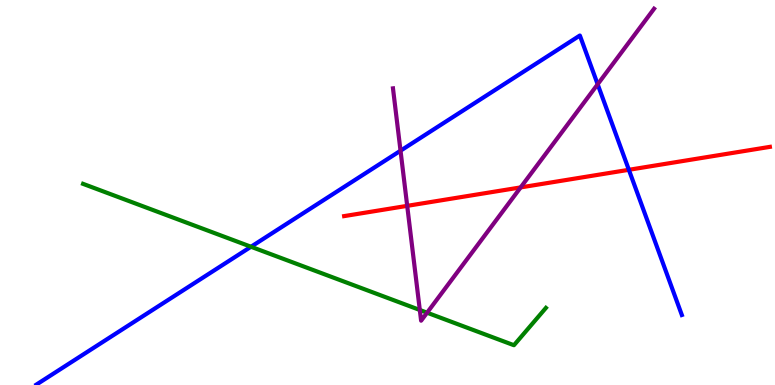[{'lines': ['blue', 'red'], 'intersections': [{'x': 8.11, 'y': 5.59}]}, {'lines': ['green', 'red'], 'intersections': []}, {'lines': ['purple', 'red'], 'intersections': [{'x': 5.25, 'y': 4.65}, {'x': 6.72, 'y': 5.13}]}, {'lines': ['blue', 'green'], 'intersections': [{'x': 3.24, 'y': 3.59}]}, {'lines': ['blue', 'purple'], 'intersections': [{'x': 5.17, 'y': 6.09}, {'x': 7.71, 'y': 7.81}]}, {'lines': ['green', 'purple'], 'intersections': [{'x': 5.42, 'y': 1.95}, {'x': 5.51, 'y': 1.88}]}]